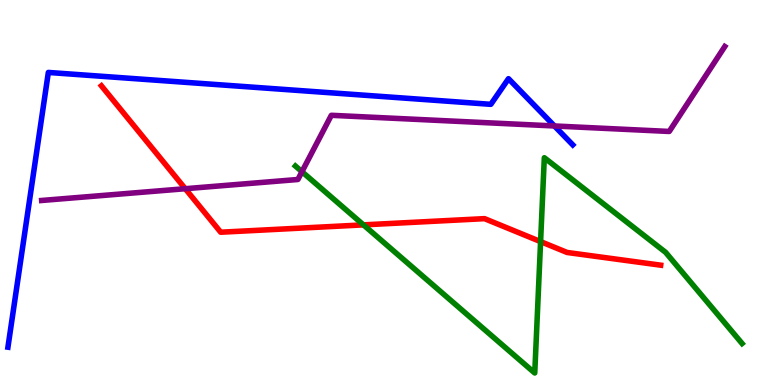[{'lines': ['blue', 'red'], 'intersections': []}, {'lines': ['green', 'red'], 'intersections': [{'x': 4.69, 'y': 4.16}, {'x': 6.98, 'y': 3.72}]}, {'lines': ['purple', 'red'], 'intersections': [{'x': 2.39, 'y': 5.1}]}, {'lines': ['blue', 'green'], 'intersections': []}, {'lines': ['blue', 'purple'], 'intersections': [{'x': 7.15, 'y': 6.73}]}, {'lines': ['green', 'purple'], 'intersections': [{'x': 3.9, 'y': 5.54}]}]